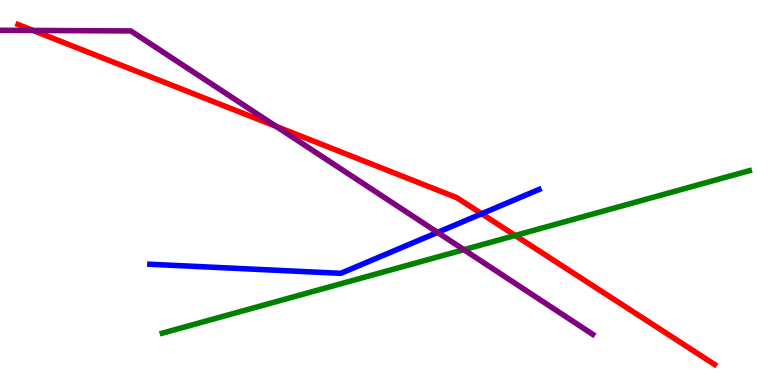[{'lines': ['blue', 'red'], 'intersections': [{'x': 6.21, 'y': 4.45}]}, {'lines': ['green', 'red'], 'intersections': [{'x': 6.65, 'y': 3.88}]}, {'lines': ['purple', 'red'], 'intersections': [{'x': 0.427, 'y': 9.21}, {'x': 3.56, 'y': 6.72}]}, {'lines': ['blue', 'green'], 'intersections': []}, {'lines': ['blue', 'purple'], 'intersections': [{'x': 5.65, 'y': 3.96}]}, {'lines': ['green', 'purple'], 'intersections': [{'x': 5.99, 'y': 3.51}]}]